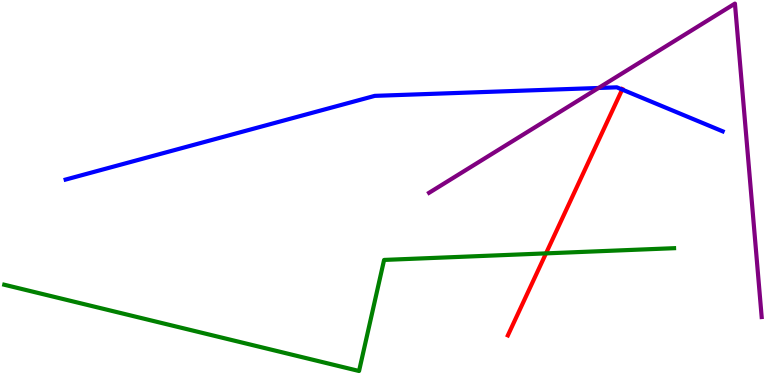[{'lines': ['blue', 'red'], 'intersections': [{'x': 8.03, 'y': 7.67}]}, {'lines': ['green', 'red'], 'intersections': [{'x': 7.05, 'y': 3.42}]}, {'lines': ['purple', 'red'], 'intersections': []}, {'lines': ['blue', 'green'], 'intersections': []}, {'lines': ['blue', 'purple'], 'intersections': [{'x': 7.72, 'y': 7.71}]}, {'lines': ['green', 'purple'], 'intersections': []}]